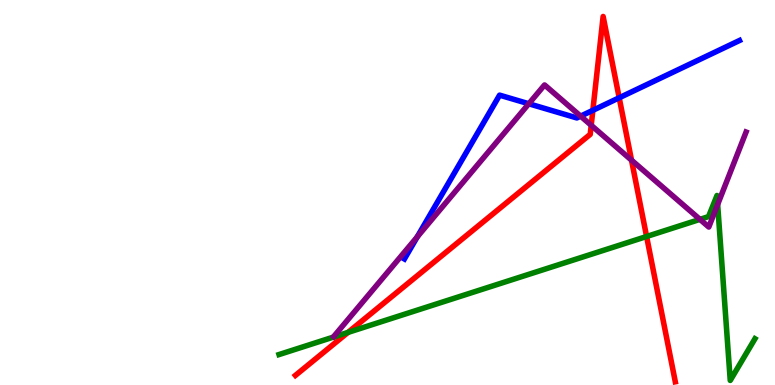[{'lines': ['blue', 'red'], 'intersections': [{'x': 7.65, 'y': 7.13}, {'x': 7.99, 'y': 7.46}]}, {'lines': ['green', 'red'], 'intersections': [{'x': 4.49, 'y': 1.37}, {'x': 8.34, 'y': 3.86}]}, {'lines': ['purple', 'red'], 'intersections': [{'x': 7.63, 'y': 6.75}, {'x': 8.15, 'y': 5.84}]}, {'lines': ['blue', 'green'], 'intersections': []}, {'lines': ['blue', 'purple'], 'intersections': [{'x': 5.38, 'y': 3.85}, {'x': 6.82, 'y': 7.3}, {'x': 7.49, 'y': 6.98}]}, {'lines': ['green', 'purple'], 'intersections': [{'x': 9.03, 'y': 4.3}, {'x': 9.26, 'y': 4.69}]}]